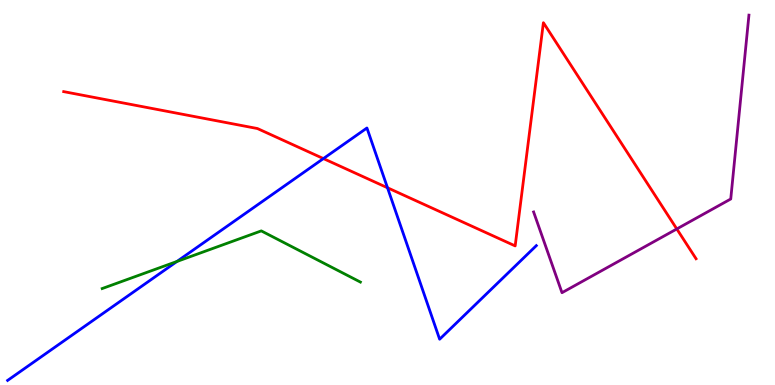[{'lines': ['blue', 'red'], 'intersections': [{'x': 4.17, 'y': 5.88}, {'x': 5.0, 'y': 5.12}]}, {'lines': ['green', 'red'], 'intersections': []}, {'lines': ['purple', 'red'], 'intersections': [{'x': 8.73, 'y': 4.05}]}, {'lines': ['blue', 'green'], 'intersections': [{'x': 2.28, 'y': 3.21}]}, {'lines': ['blue', 'purple'], 'intersections': []}, {'lines': ['green', 'purple'], 'intersections': []}]